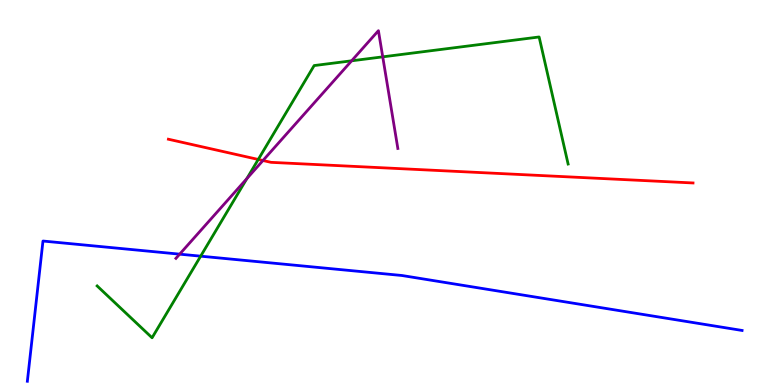[{'lines': ['blue', 'red'], 'intersections': []}, {'lines': ['green', 'red'], 'intersections': [{'x': 3.33, 'y': 5.86}]}, {'lines': ['purple', 'red'], 'intersections': [{'x': 3.39, 'y': 5.83}]}, {'lines': ['blue', 'green'], 'intersections': [{'x': 2.59, 'y': 3.35}]}, {'lines': ['blue', 'purple'], 'intersections': [{'x': 2.32, 'y': 3.4}]}, {'lines': ['green', 'purple'], 'intersections': [{'x': 3.18, 'y': 5.36}, {'x': 4.54, 'y': 8.42}, {'x': 4.94, 'y': 8.52}]}]